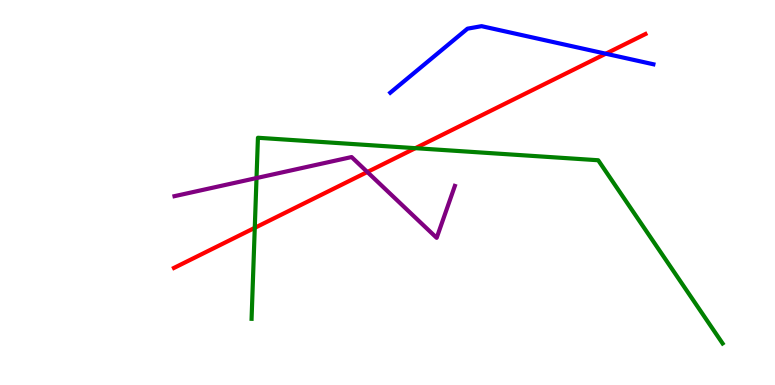[{'lines': ['blue', 'red'], 'intersections': [{'x': 7.82, 'y': 8.6}]}, {'lines': ['green', 'red'], 'intersections': [{'x': 3.29, 'y': 4.08}, {'x': 5.36, 'y': 6.15}]}, {'lines': ['purple', 'red'], 'intersections': [{'x': 4.74, 'y': 5.53}]}, {'lines': ['blue', 'green'], 'intersections': []}, {'lines': ['blue', 'purple'], 'intersections': []}, {'lines': ['green', 'purple'], 'intersections': [{'x': 3.31, 'y': 5.38}]}]